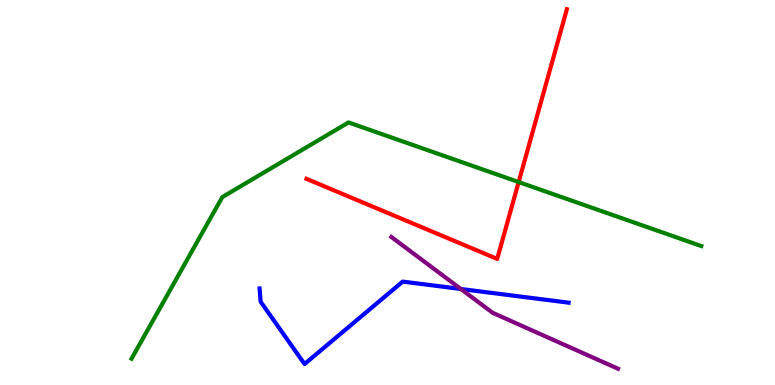[{'lines': ['blue', 'red'], 'intersections': []}, {'lines': ['green', 'red'], 'intersections': [{'x': 6.69, 'y': 5.27}]}, {'lines': ['purple', 'red'], 'intersections': []}, {'lines': ['blue', 'green'], 'intersections': []}, {'lines': ['blue', 'purple'], 'intersections': [{'x': 5.95, 'y': 2.49}]}, {'lines': ['green', 'purple'], 'intersections': []}]